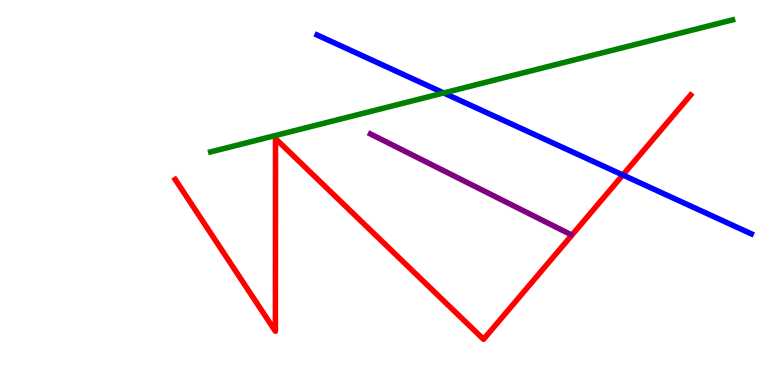[{'lines': ['blue', 'red'], 'intersections': [{'x': 8.04, 'y': 5.45}]}, {'lines': ['green', 'red'], 'intersections': []}, {'lines': ['purple', 'red'], 'intersections': []}, {'lines': ['blue', 'green'], 'intersections': [{'x': 5.73, 'y': 7.59}]}, {'lines': ['blue', 'purple'], 'intersections': []}, {'lines': ['green', 'purple'], 'intersections': []}]